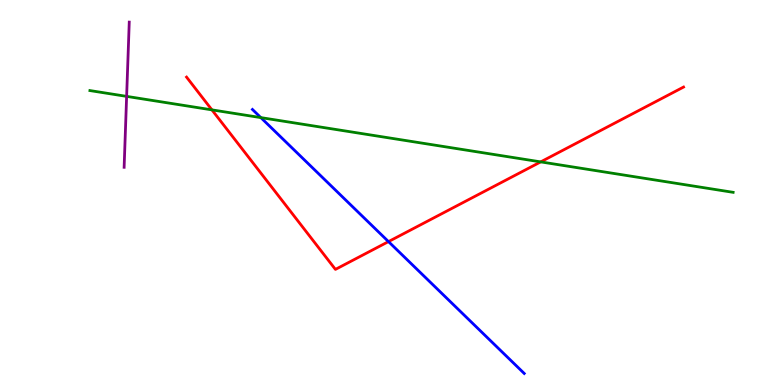[{'lines': ['blue', 'red'], 'intersections': [{'x': 5.01, 'y': 3.72}]}, {'lines': ['green', 'red'], 'intersections': [{'x': 2.73, 'y': 7.15}, {'x': 6.98, 'y': 5.8}]}, {'lines': ['purple', 'red'], 'intersections': []}, {'lines': ['blue', 'green'], 'intersections': [{'x': 3.37, 'y': 6.95}]}, {'lines': ['blue', 'purple'], 'intersections': []}, {'lines': ['green', 'purple'], 'intersections': [{'x': 1.63, 'y': 7.5}]}]